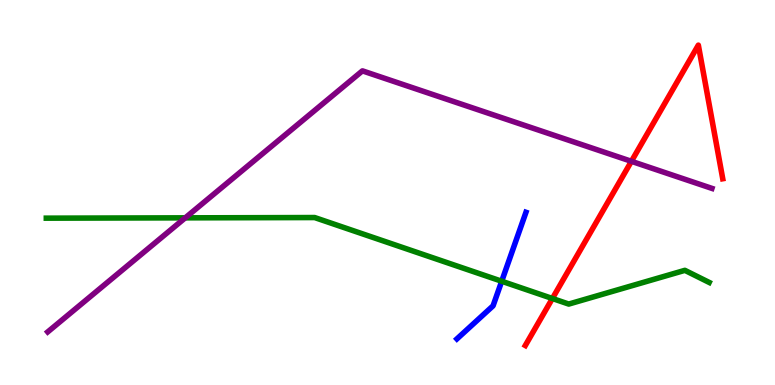[{'lines': ['blue', 'red'], 'intersections': []}, {'lines': ['green', 'red'], 'intersections': [{'x': 7.13, 'y': 2.25}]}, {'lines': ['purple', 'red'], 'intersections': [{'x': 8.15, 'y': 5.81}]}, {'lines': ['blue', 'green'], 'intersections': [{'x': 6.47, 'y': 2.7}]}, {'lines': ['blue', 'purple'], 'intersections': []}, {'lines': ['green', 'purple'], 'intersections': [{'x': 2.39, 'y': 4.34}]}]